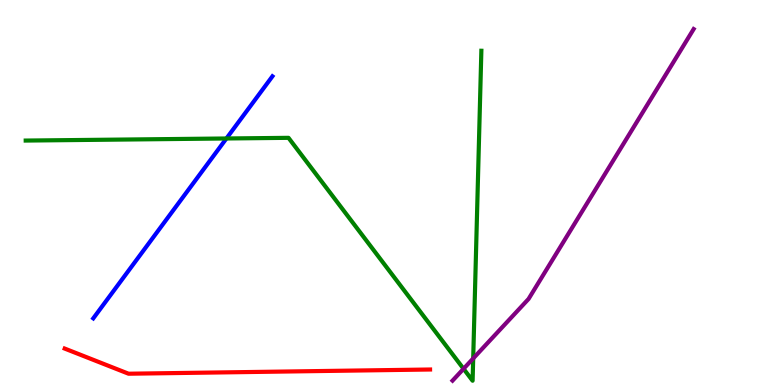[{'lines': ['blue', 'red'], 'intersections': []}, {'lines': ['green', 'red'], 'intersections': []}, {'lines': ['purple', 'red'], 'intersections': []}, {'lines': ['blue', 'green'], 'intersections': [{'x': 2.92, 'y': 6.4}]}, {'lines': ['blue', 'purple'], 'intersections': []}, {'lines': ['green', 'purple'], 'intersections': [{'x': 5.98, 'y': 0.421}, {'x': 6.11, 'y': 0.69}]}]